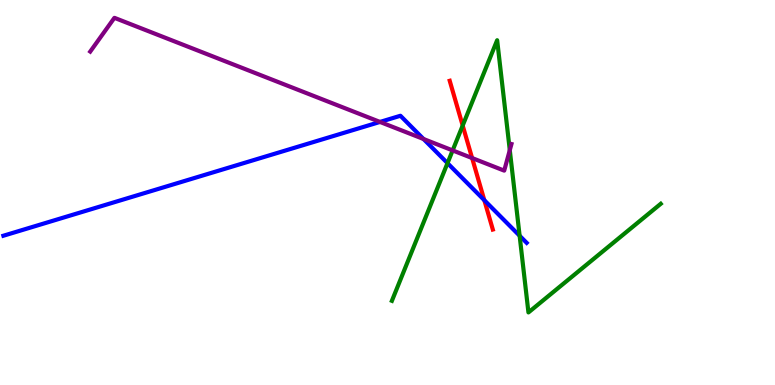[{'lines': ['blue', 'red'], 'intersections': [{'x': 6.25, 'y': 4.8}]}, {'lines': ['green', 'red'], 'intersections': [{'x': 5.97, 'y': 6.74}]}, {'lines': ['purple', 'red'], 'intersections': [{'x': 6.09, 'y': 5.89}]}, {'lines': ['blue', 'green'], 'intersections': [{'x': 5.77, 'y': 5.76}, {'x': 6.7, 'y': 3.88}]}, {'lines': ['blue', 'purple'], 'intersections': [{'x': 4.9, 'y': 6.83}, {'x': 5.46, 'y': 6.39}]}, {'lines': ['green', 'purple'], 'intersections': [{'x': 5.84, 'y': 6.09}, {'x': 6.58, 'y': 6.1}]}]